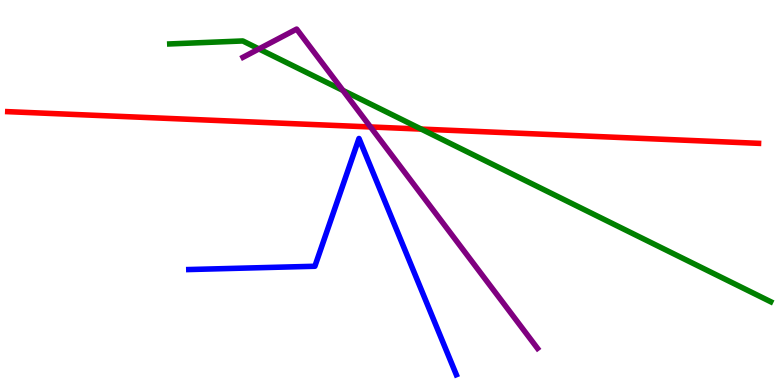[{'lines': ['blue', 'red'], 'intersections': []}, {'lines': ['green', 'red'], 'intersections': [{'x': 5.44, 'y': 6.65}]}, {'lines': ['purple', 'red'], 'intersections': [{'x': 4.78, 'y': 6.7}]}, {'lines': ['blue', 'green'], 'intersections': []}, {'lines': ['blue', 'purple'], 'intersections': []}, {'lines': ['green', 'purple'], 'intersections': [{'x': 3.34, 'y': 8.73}, {'x': 4.42, 'y': 7.65}]}]